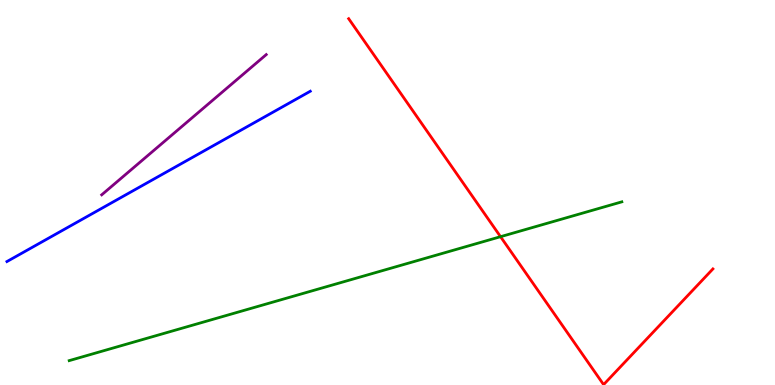[{'lines': ['blue', 'red'], 'intersections': []}, {'lines': ['green', 'red'], 'intersections': [{'x': 6.46, 'y': 3.85}]}, {'lines': ['purple', 'red'], 'intersections': []}, {'lines': ['blue', 'green'], 'intersections': []}, {'lines': ['blue', 'purple'], 'intersections': []}, {'lines': ['green', 'purple'], 'intersections': []}]